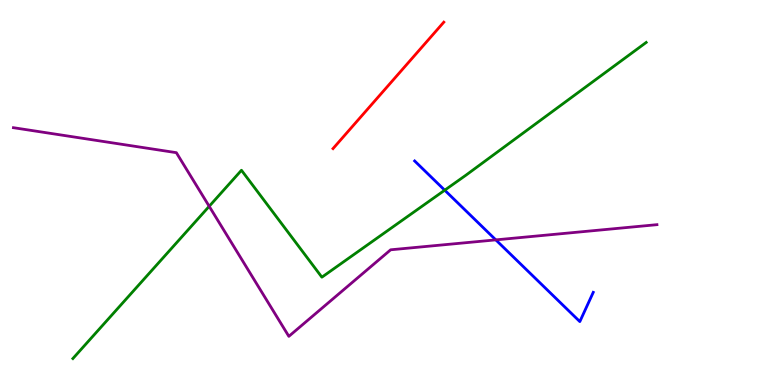[{'lines': ['blue', 'red'], 'intersections': []}, {'lines': ['green', 'red'], 'intersections': []}, {'lines': ['purple', 'red'], 'intersections': []}, {'lines': ['blue', 'green'], 'intersections': [{'x': 5.74, 'y': 5.06}]}, {'lines': ['blue', 'purple'], 'intersections': [{'x': 6.4, 'y': 3.77}]}, {'lines': ['green', 'purple'], 'intersections': [{'x': 2.7, 'y': 4.64}]}]